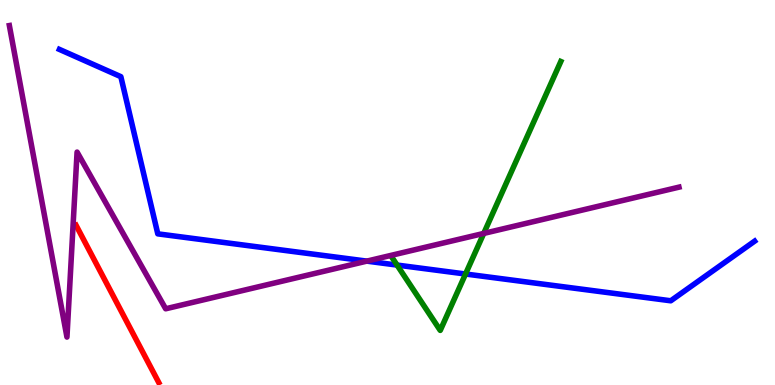[{'lines': ['blue', 'red'], 'intersections': []}, {'lines': ['green', 'red'], 'intersections': []}, {'lines': ['purple', 'red'], 'intersections': []}, {'lines': ['blue', 'green'], 'intersections': [{'x': 5.12, 'y': 3.11}, {'x': 6.01, 'y': 2.88}]}, {'lines': ['blue', 'purple'], 'intersections': [{'x': 4.73, 'y': 3.22}]}, {'lines': ['green', 'purple'], 'intersections': [{'x': 6.24, 'y': 3.94}]}]